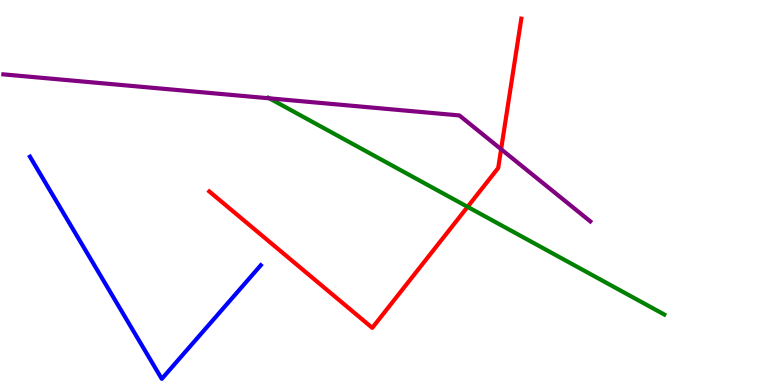[{'lines': ['blue', 'red'], 'intersections': []}, {'lines': ['green', 'red'], 'intersections': [{'x': 6.03, 'y': 4.63}]}, {'lines': ['purple', 'red'], 'intersections': [{'x': 6.47, 'y': 6.12}]}, {'lines': ['blue', 'green'], 'intersections': []}, {'lines': ['blue', 'purple'], 'intersections': []}, {'lines': ['green', 'purple'], 'intersections': [{'x': 3.48, 'y': 7.45}]}]